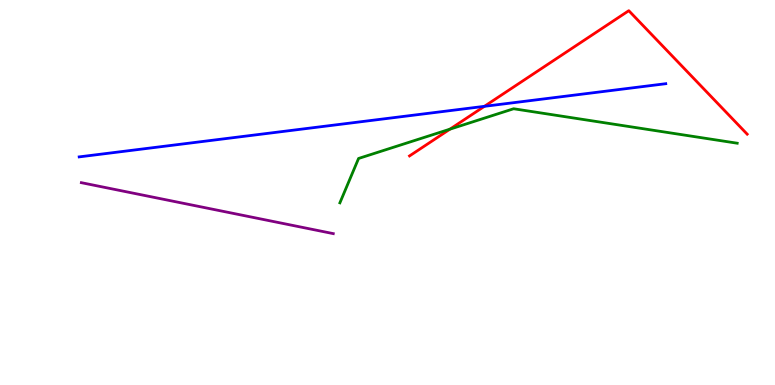[{'lines': ['blue', 'red'], 'intersections': [{'x': 6.25, 'y': 7.24}]}, {'lines': ['green', 'red'], 'intersections': [{'x': 5.81, 'y': 6.64}]}, {'lines': ['purple', 'red'], 'intersections': []}, {'lines': ['blue', 'green'], 'intersections': []}, {'lines': ['blue', 'purple'], 'intersections': []}, {'lines': ['green', 'purple'], 'intersections': []}]